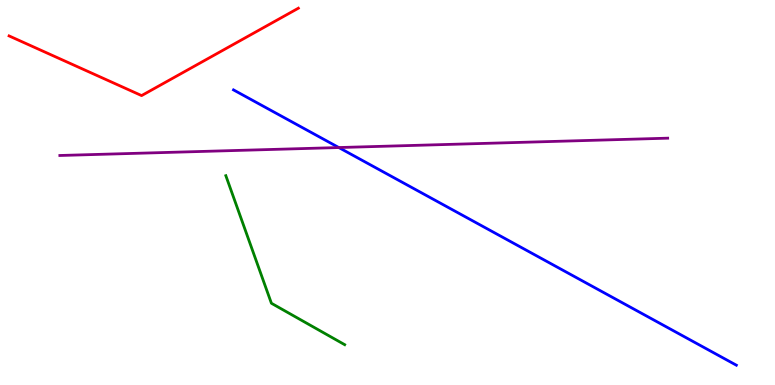[{'lines': ['blue', 'red'], 'intersections': []}, {'lines': ['green', 'red'], 'intersections': []}, {'lines': ['purple', 'red'], 'intersections': []}, {'lines': ['blue', 'green'], 'intersections': []}, {'lines': ['blue', 'purple'], 'intersections': [{'x': 4.37, 'y': 6.17}]}, {'lines': ['green', 'purple'], 'intersections': []}]